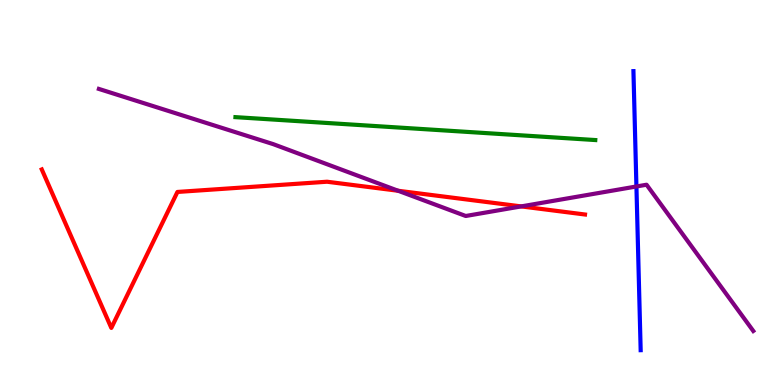[{'lines': ['blue', 'red'], 'intersections': []}, {'lines': ['green', 'red'], 'intersections': []}, {'lines': ['purple', 'red'], 'intersections': [{'x': 5.14, 'y': 5.05}, {'x': 6.73, 'y': 4.64}]}, {'lines': ['blue', 'green'], 'intersections': []}, {'lines': ['blue', 'purple'], 'intersections': [{'x': 8.21, 'y': 5.16}]}, {'lines': ['green', 'purple'], 'intersections': []}]